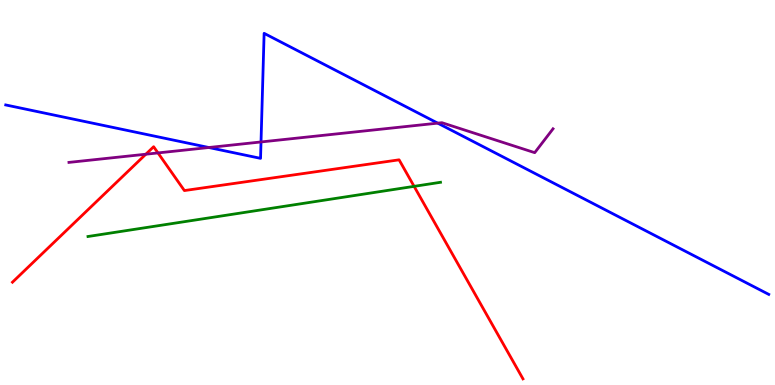[{'lines': ['blue', 'red'], 'intersections': []}, {'lines': ['green', 'red'], 'intersections': [{'x': 5.34, 'y': 5.16}]}, {'lines': ['purple', 'red'], 'intersections': [{'x': 1.88, 'y': 5.99}, {'x': 2.04, 'y': 6.03}]}, {'lines': ['blue', 'green'], 'intersections': []}, {'lines': ['blue', 'purple'], 'intersections': [{'x': 2.69, 'y': 6.17}, {'x': 3.37, 'y': 6.31}, {'x': 5.65, 'y': 6.8}]}, {'lines': ['green', 'purple'], 'intersections': []}]